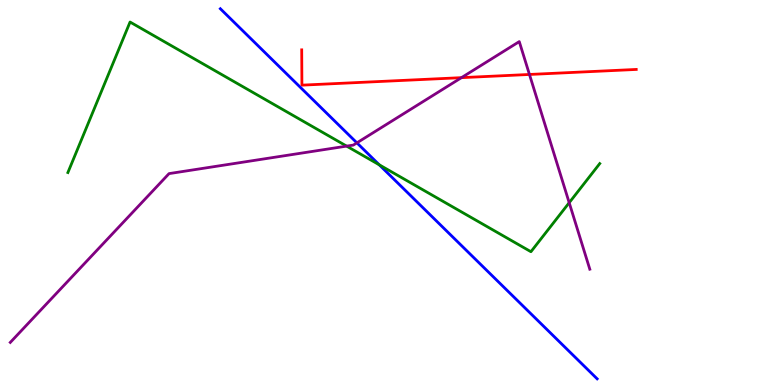[{'lines': ['blue', 'red'], 'intersections': []}, {'lines': ['green', 'red'], 'intersections': []}, {'lines': ['purple', 'red'], 'intersections': [{'x': 5.95, 'y': 7.98}, {'x': 6.83, 'y': 8.07}]}, {'lines': ['blue', 'green'], 'intersections': [{'x': 4.89, 'y': 5.72}]}, {'lines': ['blue', 'purple'], 'intersections': [{'x': 4.61, 'y': 6.29}]}, {'lines': ['green', 'purple'], 'intersections': [{'x': 4.47, 'y': 6.2}, {'x': 7.34, 'y': 4.73}]}]